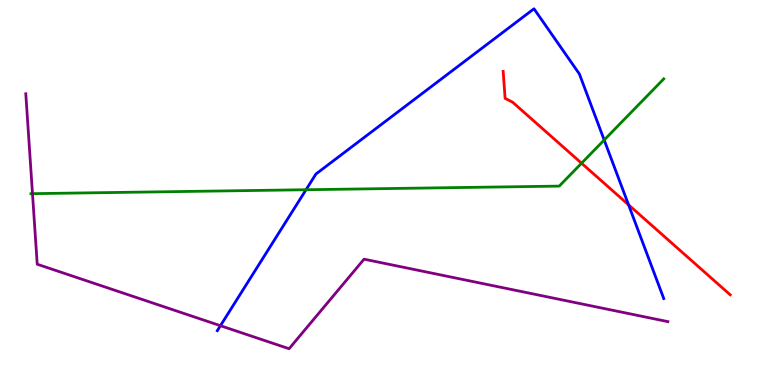[{'lines': ['blue', 'red'], 'intersections': [{'x': 8.11, 'y': 4.68}]}, {'lines': ['green', 'red'], 'intersections': [{'x': 7.5, 'y': 5.76}]}, {'lines': ['purple', 'red'], 'intersections': []}, {'lines': ['blue', 'green'], 'intersections': [{'x': 3.95, 'y': 5.07}, {'x': 7.8, 'y': 6.36}]}, {'lines': ['blue', 'purple'], 'intersections': [{'x': 2.84, 'y': 1.54}]}, {'lines': ['green', 'purple'], 'intersections': [{'x': 0.419, 'y': 4.97}]}]